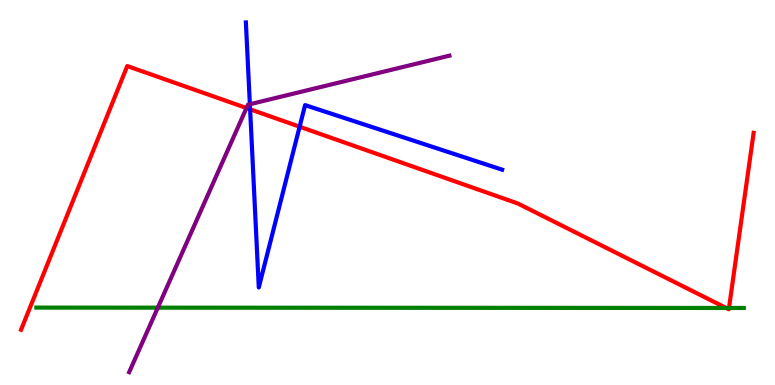[{'lines': ['blue', 'red'], 'intersections': [{'x': 3.23, 'y': 7.16}, {'x': 3.87, 'y': 6.71}]}, {'lines': ['green', 'red'], 'intersections': [{'x': 9.37, 'y': 2.0}, {'x': 9.41, 'y': 2.0}]}, {'lines': ['purple', 'red'], 'intersections': [{'x': 3.18, 'y': 7.19}]}, {'lines': ['blue', 'green'], 'intersections': []}, {'lines': ['blue', 'purple'], 'intersections': [{'x': 3.22, 'y': 7.29}]}, {'lines': ['green', 'purple'], 'intersections': [{'x': 2.04, 'y': 2.01}]}]